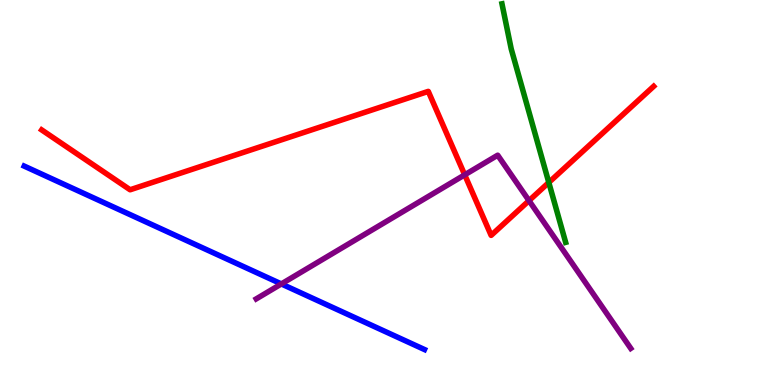[{'lines': ['blue', 'red'], 'intersections': []}, {'lines': ['green', 'red'], 'intersections': [{'x': 7.08, 'y': 5.26}]}, {'lines': ['purple', 'red'], 'intersections': [{'x': 6.0, 'y': 5.46}, {'x': 6.83, 'y': 4.79}]}, {'lines': ['blue', 'green'], 'intersections': []}, {'lines': ['blue', 'purple'], 'intersections': [{'x': 3.63, 'y': 2.63}]}, {'lines': ['green', 'purple'], 'intersections': []}]